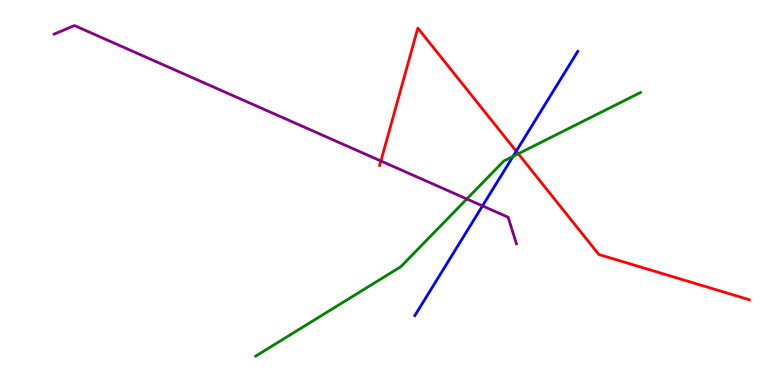[{'lines': ['blue', 'red'], 'intersections': [{'x': 6.66, 'y': 6.07}]}, {'lines': ['green', 'red'], 'intersections': [{'x': 6.69, 'y': 6.01}]}, {'lines': ['purple', 'red'], 'intersections': [{'x': 4.91, 'y': 5.82}]}, {'lines': ['blue', 'green'], 'intersections': [{'x': 6.62, 'y': 5.94}]}, {'lines': ['blue', 'purple'], 'intersections': [{'x': 6.23, 'y': 4.65}]}, {'lines': ['green', 'purple'], 'intersections': [{'x': 6.02, 'y': 4.83}]}]